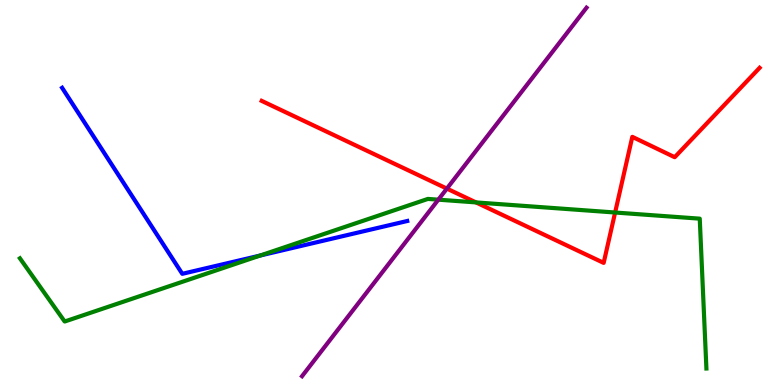[{'lines': ['blue', 'red'], 'intersections': []}, {'lines': ['green', 'red'], 'intersections': [{'x': 6.14, 'y': 4.74}, {'x': 7.94, 'y': 4.48}]}, {'lines': ['purple', 'red'], 'intersections': [{'x': 5.77, 'y': 5.1}]}, {'lines': ['blue', 'green'], 'intersections': [{'x': 3.36, 'y': 3.36}]}, {'lines': ['blue', 'purple'], 'intersections': []}, {'lines': ['green', 'purple'], 'intersections': [{'x': 5.66, 'y': 4.81}]}]